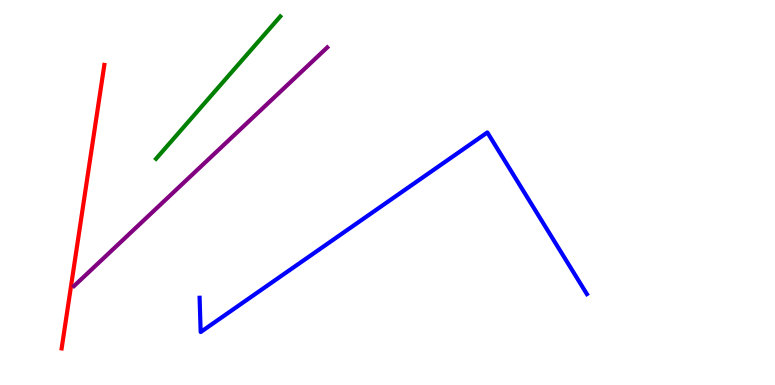[{'lines': ['blue', 'red'], 'intersections': []}, {'lines': ['green', 'red'], 'intersections': []}, {'lines': ['purple', 'red'], 'intersections': []}, {'lines': ['blue', 'green'], 'intersections': []}, {'lines': ['blue', 'purple'], 'intersections': []}, {'lines': ['green', 'purple'], 'intersections': []}]